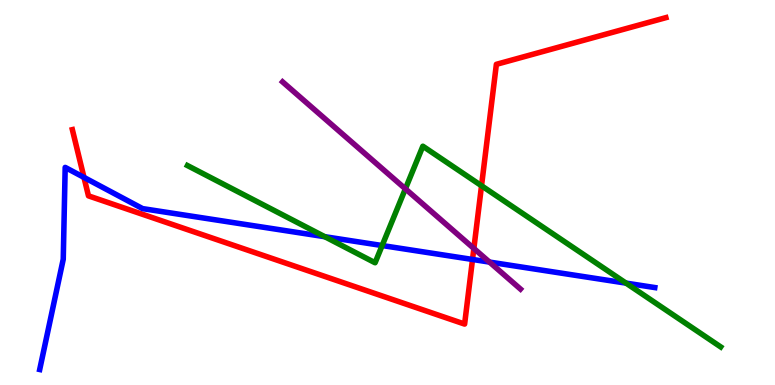[{'lines': ['blue', 'red'], 'intersections': [{'x': 1.08, 'y': 5.39}, {'x': 6.1, 'y': 3.26}]}, {'lines': ['green', 'red'], 'intersections': [{'x': 6.21, 'y': 5.18}]}, {'lines': ['purple', 'red'], 'intersections': [{'x': 6.11, 'y': 3.55}]}, {'lines': ['blue', 'green'], 'intersections': [{'x': 4.19, 'y': 3.85}, {'x': 4.93, 'y': 3.62}, {'x': 8.08, 'y': 2.65}]}, {'lines': ['blue', 'purple'], 'intersections': [{'x': 6.32, 'y': 3.19}]}, {'lines': ['green', 'purple'], 'intersections': [{'x': 5.23, 'y': 5.1}]}]